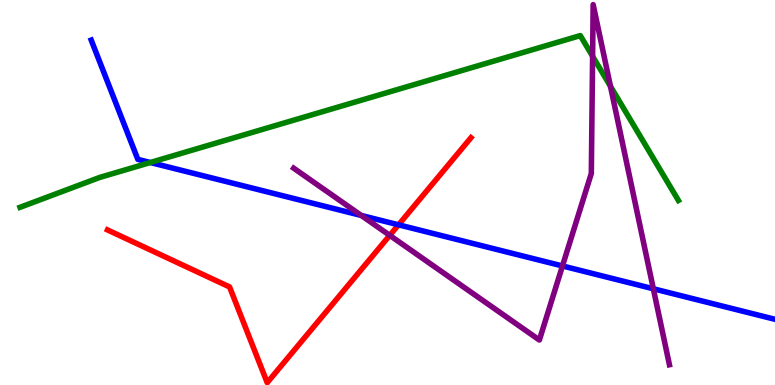[{'lines': ['blue', 'red'], 'intersections': [{'x': 5.14, 'y': 4.16}]}, {'lines': ['green', 'red'], 'intersections': []}, {'lines': ['purple', 'red'], 'intersections': [{'x': 5.03, 'y': 3.89}]}, {'lines': ['blue', 'green'], 'intersections': [{'x': 1.94, 'y': 5.78}]}, {'lines': ['blue', 'purple'], 'intersections': [{'x': 4.66, 'y': 4.4}, {'x': 7.26, 'y': 3.09}, {'x': 8.43, 'y': 2.5}]}, {'lines': ['green', 'purple'], 'intersections': [{'x': 7.65, 'y': 8.54}, {'x': 7.88, 'y': 7.76}]}]